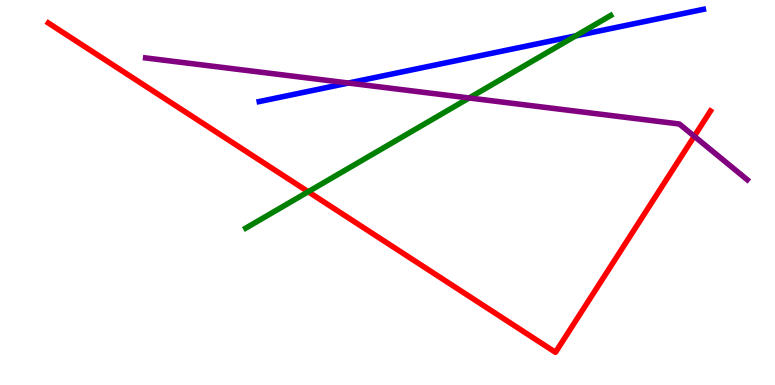[{'lines': ['blue', 'red'], 'intersections': []}, {'lines': ['green', 'red'], 'intersections': [{'x': 3.98, 'y': 5.02}]}, {'lines': ['purple', 'red'], 'intersections': [{'x': 8.96, 'y': 6.46}]}, {'lines': ['blue', 'green'], 'intersections': [{'x': 7.43, 'y': 9.07}]}, {'lines': ['blue', 'purple'], 'intersections': [{'x': 4.5, 'y': 7.84}]}, {'lines': ['green', 'purple'], 'intersections': [{'x': 6.05, 'y': 7.46}]}]